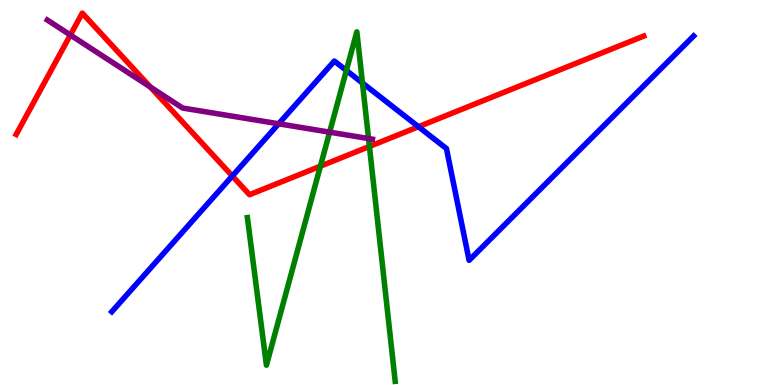[{'lines': ['blue', 'red'], 'intersections': [{'x': 3.0, 'y': 5.43}, {'x': 5.4, 'y': 6.71}]}, {'lines': ['green', 'red'], 'intersections': [{'x': 4.13, 'y': 5.68}, {'x': 4.77, 'y': 6.2}]}, {'lines': ['purple', 'red'], 'intersections': [{'x': 0.908, 'y': 9.09}, {'x': 1.94, 'y': 7.74}]}, {'lines': ['blue', 'green'], 'intersections': [{'x': 4.47, 'y': 8.17}, {'x': 4.68, 'y': 7.84}]}, {'lines': ['blue', 'purple'], 'intersections': [{'x': 3.6, 'y': 6.78}]}, {'lines': ['green', 'purple'], 'intersections': [{'x': 4.25, 'y': 6.57}, {'x': 4.76, 'y': 6.4}]}]